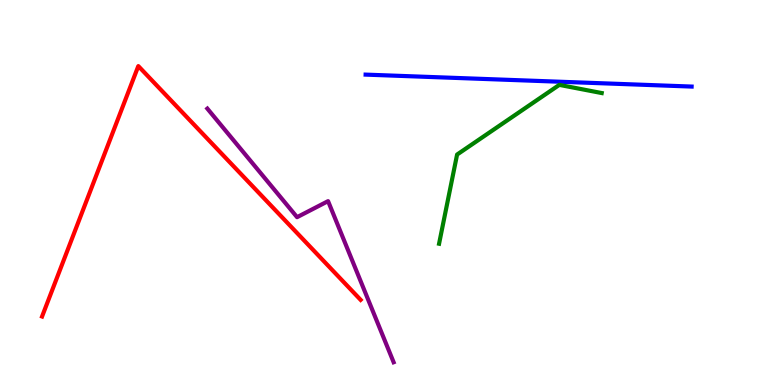[{'lines': ['blue', 'red'], 'intersections': []}, {'lines': ['green', 'red'], 'intersections': []}, {'lines': ['purple', 'red'], 'intersections': []}, {'lines': ['blue', 'green'], 'intersections': []}, {'lines': ['blue', 'purple'], 'intersections': []}, {'lines': ['green', 'purple'], 'intersections': []}]